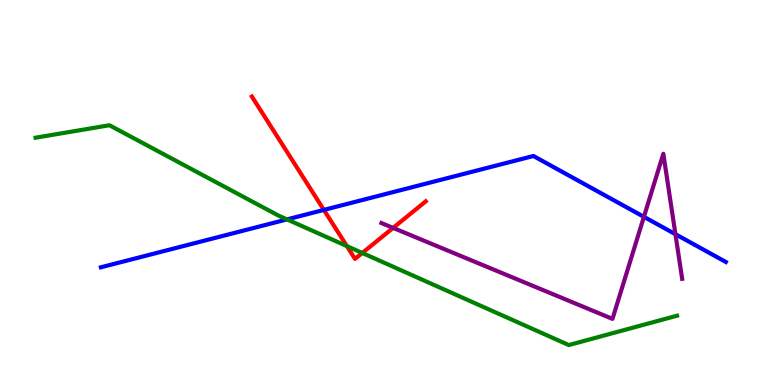[{'lines': ['blue', 'red'], 'intersections': [{'x': 4.18, 'y': 4.55}]}, {'lines': ['green', 'red'], 'intersections': [{'x': 4.48, 'y': 3.61}, {'x': 4.67, 'y': 3.43}]}, {'lines': ['purple', 'red'], 'intersections': [{'x': 5.07, 'y': 4.08}]}, {'lines': ['blue', 'green'], 'intersections': [{'x': 3.7, 'y': 4.3}]}, {'lines': ['blue', 'purple'], 'intersections': [{'x': 8.31, 'y': 4.37}, {'x': 8.72, 'y': 3.92}]}, {'lines': ['green', 'purple'], 'intersections': []}]